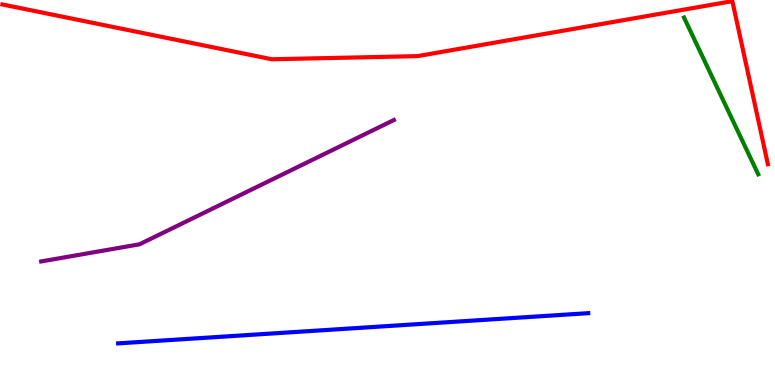[{'lines': ['blue', 'red'], 'intersections': []}, {'lines': ['green', 'red'], 'intersections': []}, {'lines': ['purple', 'red'], 'intersections': []}, {'lines': ['blue', 'green'], 'intersections': []}, {'lines': ['blue', 'purple'], 'intersections': []}, {'lines': ['green', 'purple'], 'intersections': []}]